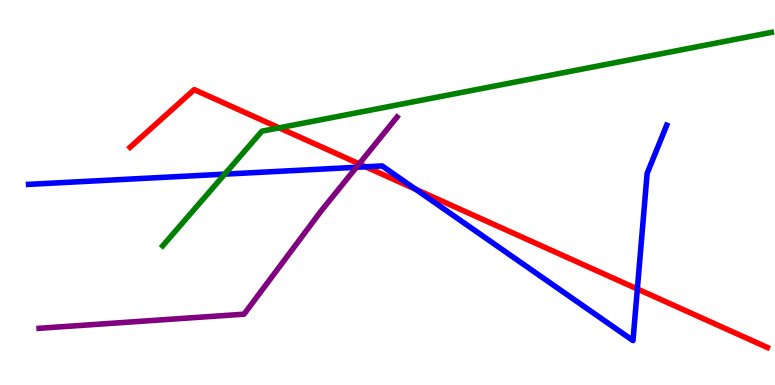[{'lines': ['blue', 'red'], 'intersections': [{'x': 4.72, 'y': 5.67}, {'x': 5.36, 'y': 5.09}, {'x': 8.22, 'y': 2.49}]}, {'lines': ['green', 'red'], 'intersections': [{'x': 3.6, 'y': 6.68}]}, {'lines': ['purple', 'red'], 'intersections': [{'x': 4.63, 'y': 5.74}]}, {'lines': ['blue', 'green'], 'intersections': [{'x': 2.9, 'y': 5.48}]}, {'lines': ['blue', 'purple'], 'intersections': [{'x': 4.6, 'y': 5.65}]}, {'lines': ['green', 'purple'], 'intersections': []}]